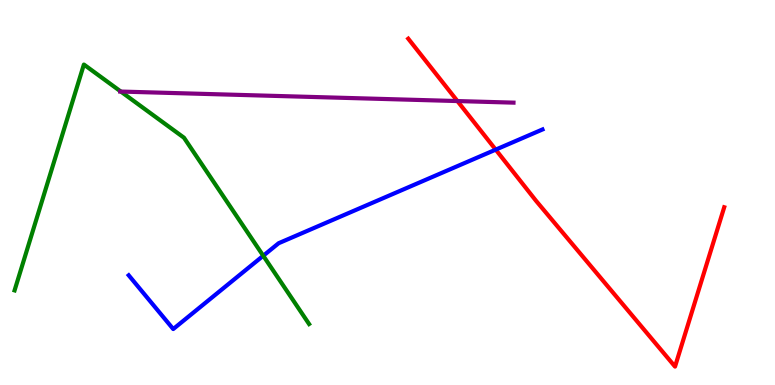[{'lines': ['blue', 'red'], 'intersections': [{'x': 6.4, 'y': 6.11}]}, {'lines': ['green', 'red'], 'intersections': []}, {'lines': ['purple', 'red'], 'intersections': [{'x': 5.9, 'y': 7.38}]}, {'lines': ['blue', 'green'], 'intersections': [{'x': 3.4, 'y': 3.36}]}, {'lines': ['blue', 'purple'], 'intersections': []}, {'lines': ['green', 'purple'], 'intersections': [{'x': 1.56, 'y': 7.62}]}]